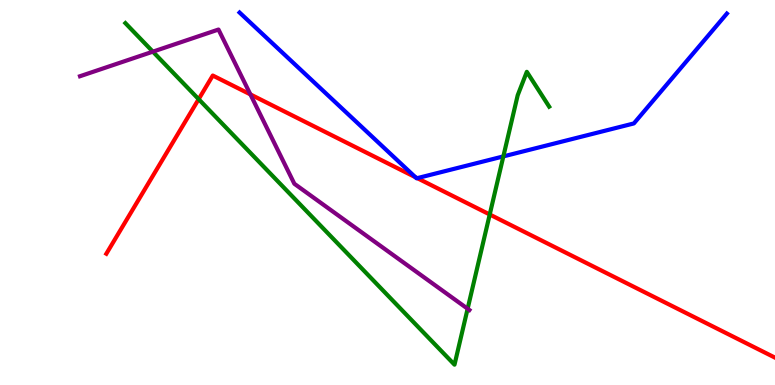[{'lines': ['blue', 'red'], 'intersections': [{'x': 5.36, 'y': 5.4}, {'x': 5.38, 'y': 5.37}]}, {'lines': ['green', 'red'], 'intersections': [{'x': 2.56, 'y': 7.42}, {'x': 6.32, 'y': 4.43}]}, {'lines': ['purple', 'red'], 'intersections': [{'x': 3.23, 'y': 7.55}]}, {'lines': ['blue', 'green'], 'intersections': [{'x': 6.49, 'y': 5.94}]}, {'lines': ['blue', 'purple'], 'intersections': []}, {'lines': ['green', 'purple'], 'intersections': [{'x': 1.97, 'y': 8.66}, {'x': 6.03, 'y': 1.98}]}]